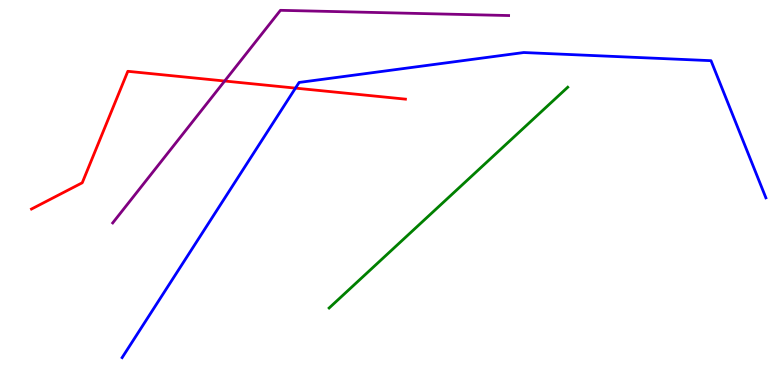[{'lines': ['blue', 'red'], 'intersections': [{'x': 3.81, 'y': 7.71}]}, {'lines': ['green', 'red'], 'intersections': []}, {'lines': ['purple', 'red'], 'intersections': [{'x': 2.9, 'y': 7.9}]}, {'lines': ['blue', 'green'], 'intersections': []}, {'lines': ['blue', 'purple'], 'intersections': []}, {'lines': ['green', 'purple'], 'intersections': []}]